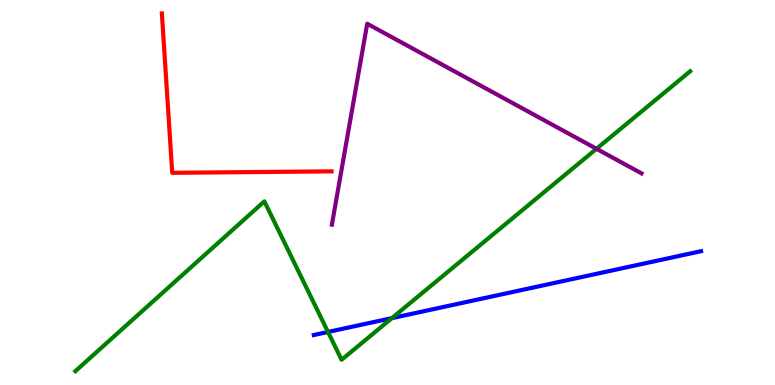[{'lines': ['blue', 'red'], 'intersections': []}, {'lines': ['green', 'red'], 'intersections': []}, {'lines': ['purple', 'red'], 'intersections': []}, {'lines': ['blue', 'green'], 'intersections': [{'x': 4.23, 'y': 1.38}, {'x': 5.06, 'y': 1.74}]}, {'lines': ['blue', 'purple'], 'intersections': []}, {'lines': ['green', 'purple'], 'intersections': [{'x': 7.7, 'y': 6.13}]}]